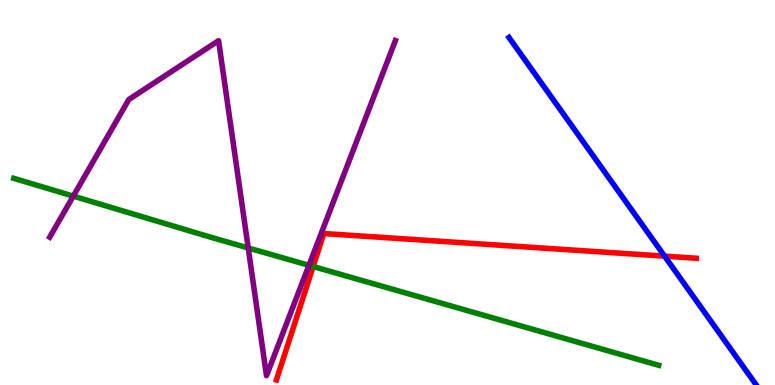[{'lines': ['blue', 'red'], 'intersections': [{'x': 8.58, 'y': 3.35}]}, {'lines': ['green', 'red'], 'intersections': [{'x': 4.04, 'y': 3.08}]}, {'lines': ['purple', 'red'], 'intersections': []}, {'lines': ['blue', 'green'], 'intersections': []}, {'lines': ['blue', 'purple'], 'intersections': []}, {'lines': ['green', 'purple'], 'intersections': [{'x': 0.946, 'y': 4.91}, {'x': 3.2, 'y': 3.56}, {'x': 3.99, 'y': 3.11}]}]